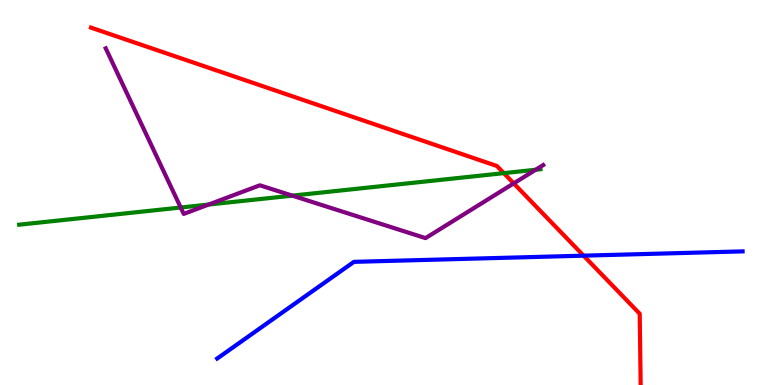[{'lines': ['blue', 'red'], 'intersections': [{'x': 7.53, 'y': 3.36}]}, {'lines': ['green', 'red'], 'intersections': [{'x': 6.5, 'y': 5.5}]}, {'lines': ['purple', 'red'], 'intersections': [{'x': 6.63, 'y': 5.24}]}, {'lines': ['blue', 'green'], 'intersections': []}, {'lines': ['blue', 'purple'], 'intersections': []}, {'lines': ['green', 'purple'], 'intersections': [{'x': 2.33, 'y': 4.61}, {'x': 2.69, 'y': 4.69}, {'x': 3.77, 'y': 4.92}, {'x': 6.91, 'y': 5.59}]}]